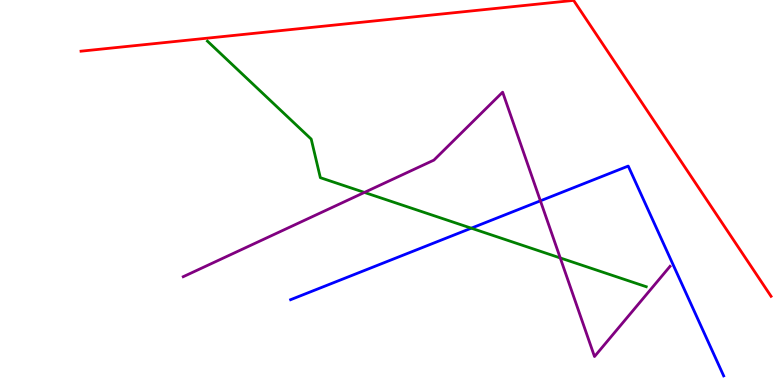[{'lines': ['blue', 'red'], 'intersections': []}, {'lines': ['green', 'red'], 'intersections': []}, {'lines': ['purple', 'red'], 'intersections': []}, {'lines': ['blue', 'green'], 'intersections': [{'x': 6.08, 'y': 4.07}]}, {'lines': ['blue', 'purple'], 'intersections': [{'x': 6.97, 'y': 4.78}]}, {'lines': ['green', 'purple'], 'intersections': [{'x': 4.7, 'y': 5.0}, {'x': 7.23, 'y': 3.3}]}]